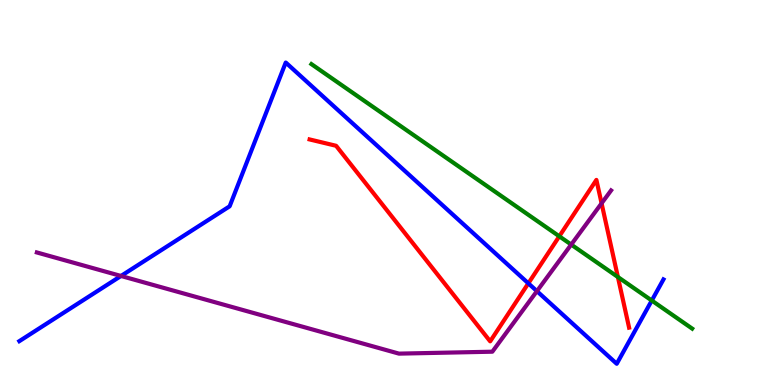[{'lines': ['blue', 'red'], 'intersections': [{'x': 6.82, 'y': 2.64}]}, {'lines': ['green', 'red'], 'intersections': [{'x': 7.22, 'y': 3.86}, {'x': 7.97, 'y': 2.81}]}, {'lines': ['purple', 'red'], 'intersections': [{'x': 7.76, 'y': 4.72}]}, {'lines': ['blue', 'green'], 'intersections': [{'x': 8.41, 'y': 2.19}]}, {'lines': ['blue', 'purple'], 'intersections': [{'x': 1.56, 'y': 2.83}, {'x': 6.93, 'y': 2.44}]}, {'lines': ['green', 'purple'], 'intersections': [{'x': 7.37, 'y': 3.65}]}]